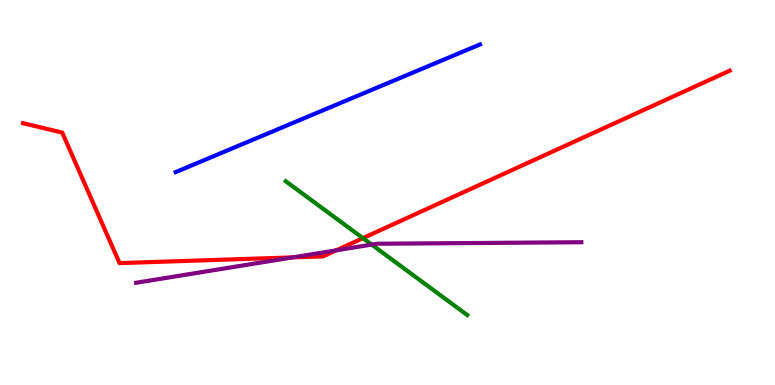[{'lines': ['blue', 'red'], 'intersections': []}, {'lines': ['green', 'red'], 'intersections': [{'x': 4.68, 'y': 3.81}]}, {'lines': ['purple', 'red'], 'intersections': [{'x': 3.78, 'y': 3.31}, {'x': 4.34, 'y': 3.5}]}, {'lines': ['blue', 'green'], 'intersections': []}, {'lines': ['blue', 'purple'], 'intersections': []}, {'lines': ['green', 'purple'], 'intersections': [{'x': 4.8, 'y': 3.65}]}]